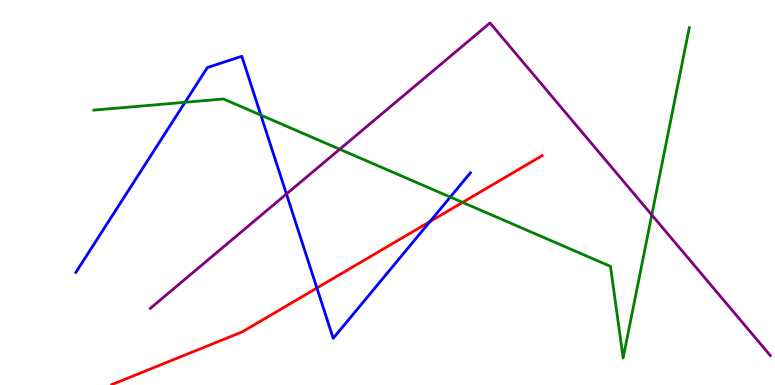[{'lines': ['blue', 'red'], 'intersections': [{'x': 4.09, 'y': 2.52}, {'x': 5.55, 'y': 4.25}]}, {'lines': ['green', 'red'], 'intersections': [{'x': 5.97, 'y': 4.74}]}, {'lines': ['purple', 'red'], 'intersections': []}, {'lines': ['blue', 'green'], 'intersections': [{'x': 2.39, 'y': 7.34}, {'x': 3.37, 'y': 7.01}, {'x': 5.81, 'y': 4.88}]}, {'lines': ['blue', 'purple'], 'intersections': [{'x': 3.7, 'y': 4.96}]}, {'lines': ['green', 'purple'], 'intersections': [{'x': 4.38, 'y': 6.12}, {'x': 8.41, 'y': 4.42}]}]